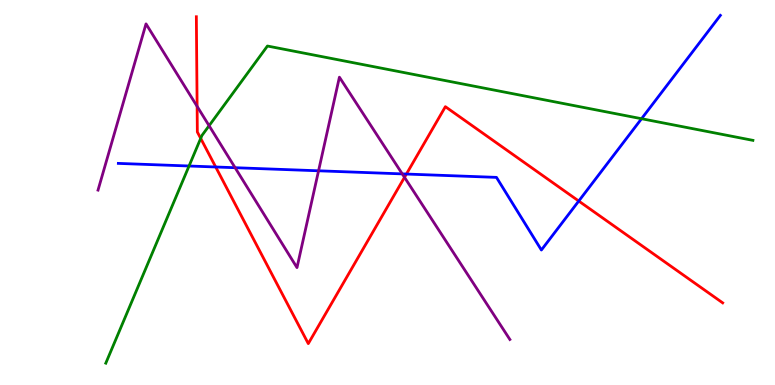[{'lines': ['blue', 'red'], 'intersections': [{'x': 2.78, 'y': 5.66}, {'x': 5.24, 'y': 5.48}, {'x': 7.47, 'y': 4.78}]}, {'lines': ['green', 'red'], 'intersections': [{'x': 2.59, 'y': 6.41}]}, {'lines': ['purple', 'red'], 'intersections': [{'x': 2.54, 'y': 7.24}, {'x': 5.22, 'y': 5.39}]}, {'lines': ['blue', 'green'], 'intersections': [{'x': 2.44, 'y': 5.69}, {'x': 8.28, 'y': 6.92}]}, {'lines': ['blue', 'purple'], 'intersections': [{'x': 3.03, 'y': 5.64}, {'x': 4.11, 'y': 5.56}, {'x': 5.19, 'y': 5.48}]}, {'lines': ['green', 'purple'], 'intersections': [{'x': 2.7, 'y': 6.73}]}]